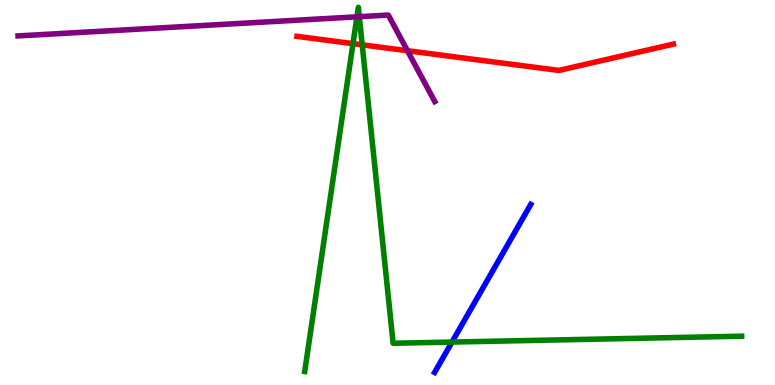[{'lines': ['blue', 'red'], 'intersections': []}, {'lines': ['green', 'red'], 'intersections': [{'x': 4.55, 'y': 8.87}, {'x': 4.67, 'y': 8.84}]}, {'lines': ['purple', 'red'], 'intersections': [{'x': 5.26, 'y': 8.68}]}, {'lines': ['blue', 'green'], 'intersections': [{'x': 5.83, 'y': 1.12}]}, {'lines': ['blue', 'purple'], 'intersections': []}, {'lines': ['green', 'purple'], 'intersections': [{'x': 4.61, 'y': 9.56}, {'x': 4.64, 'y': 9.57}]}]